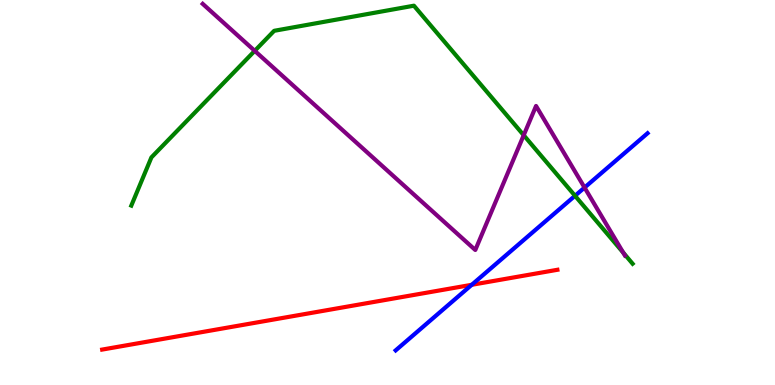[{'lines': ['blue', 'red'], 'intersections': [{'x': 6.09, 'y': 2.6}]}, {'lines': ['green', 'red'], 'intersections': []}, {'lines': ['purple', 'red'], 'intersections': []}, {'lines': ['blue', 'green'], 'intersections': [{'x': 7.42, 'y': 4.91}]}, {'lines': ['blue', 'purple'], 'intersections': [{'x': 7.54, 'y': 5.13}]}, {'lines': ['green', 'purple'], 'intersections': [{'x': 3.29, 'y': 8.68}, {'x': 6.76, 'y': 6.49}, {'x': 8.04, 'y': 3.44}]}]